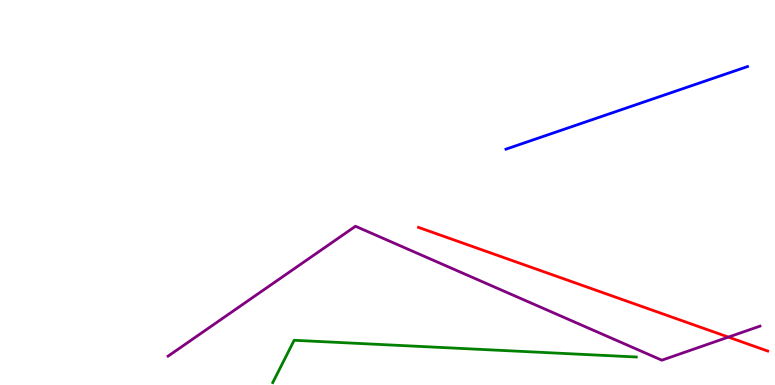[{'lines': ['blue', 'red'], 'intersections': []}, {'lines': ['green', 'red'], 'intersections': []}, {'lines': ['purple', 'red'], 'intersections': [{'x': 9.4, 'y': 1.24}]}, {'lines': ['blue', 'green'], 'intersections': []}, {'lines': ['blue', 'purple'], 'intersections': []}, {'lines': ['green', 'purple'], 'intersections': []}]